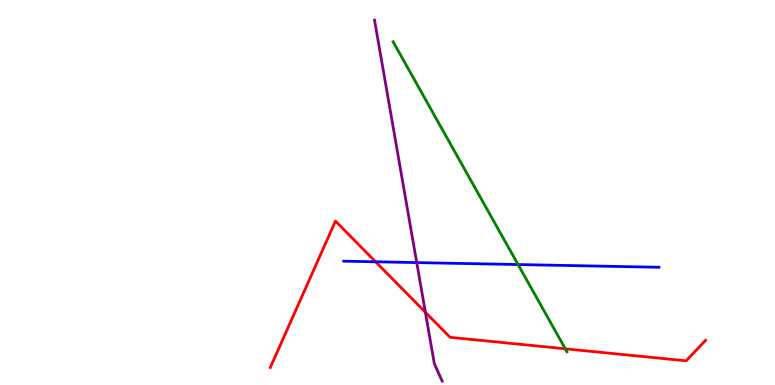[{'lines': ['blue', 'red'], 'intersections': [{'x': 4.85, 'y': 3.2}]}, {'lines': ['green', 'red'], 'intersections': [{'x': 7.29, 'y': 0.94}]}, {'lines': ['purple', 'red'], 'intersections': [{'x': 5.49, 'y': 1.89}]}, {'lines': ['blue', 'green'], 'intersections': [{'x': 6.68, 'y': 3.13}]}, {'lines': ['blue', 'purple'], 'intersections': [{'x': 5.38, 'y': 3.18}]}, {'lines': ['green', 'purple'], 'intersections': []}]